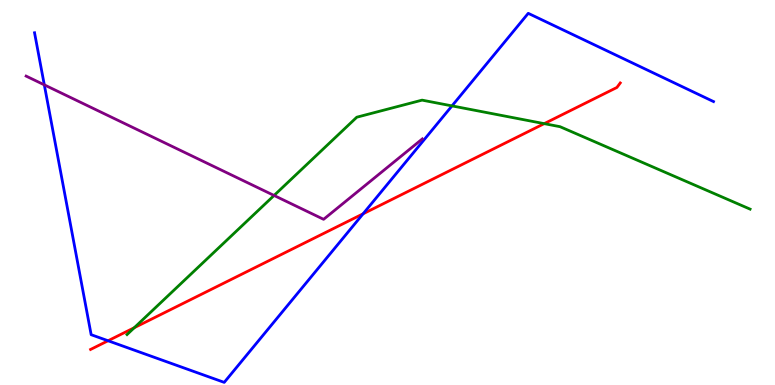[{'lines': ['blue', 'red'], 'intersections': [{'x': 1.39, 'y': 1.15}, {'x': 4.69, 'y': 4.45}]}, {'lines': ['green', 'red'], 'intersections': [{'x': 1.73, 'y': 1.49}, {'x': 7.02, 'y': 6.79}]}, {'lines': ['purple', 'red'], 'intersections': []}, {'lines': ['blue', 'green'], 'intersections': [{'x': 5.83, 'y': 7.25}]}, {'lines': ['blue', 'purple'], 'intersections': [{'x': 0.572, 'y': 7.8}]}, {'lines': ['green', 'purple'], 'intersections': [{'x': 3.54, 'y': 4.92}]}]